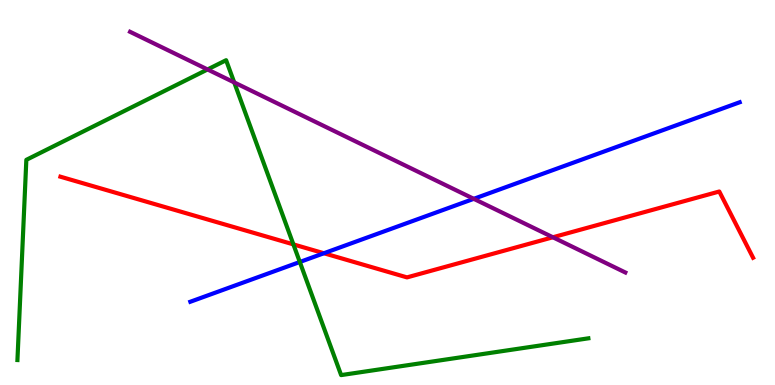[{'lines': ['blue', 'red'], 'intersections': [{'x': 4.18, 'y': 3.42}]}, {'lines': ['green', 'red'], 'intersections': [{'x': 3.79, 'y': 3.65}]}, {'lines': ['purple', 'red'], 'intersections': [{'x': 7.13, 'y': 3.84}]}, {'lines': ['blue', 'green'], 'intersections': [{'x': 3.87, 'y': 3.19}]}, {'lines': ['blue', 'purple'], 'intersections': [{'x': 6.11, 'y': 4.84}]}, {'lines': ['green', 'purple'], 'intersections': [{'x': 2.68, 'y': 8.2}, {'x': 3.02, 'y': 7.86}]}]